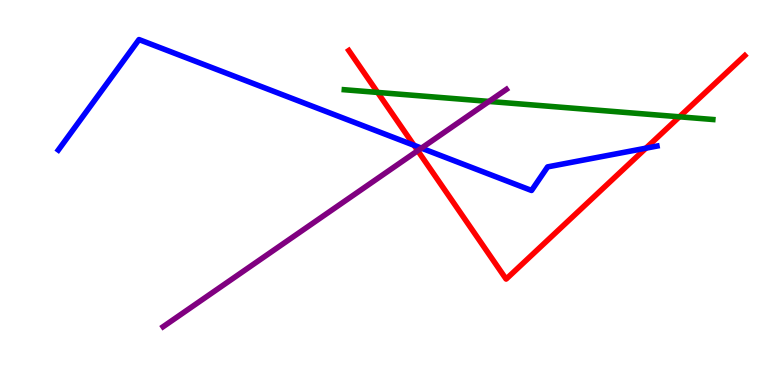[{'lines': ['blue', 'red'], 'intersections': [{'x': 5.34, 'y': 6.23}, {'x': 8.33, 'y': 6.15}]}, {'lines': ['green', 'red'], 'intersections': [{'x': 4.87, 'y': 7.6}, {'x': 8.77, 'y': 6.97}]}, {'lines': ['purple', 'red'], 'intersections': [{'x': 5.39, 'y': 6.09}]}, {'lines': ['blue', 'green'], 'intersections': []}, {'lines': ['blue', 'purple'], 'intersections': [{'x': 5.44, 'y': 6.15}]}, {'lines': ['green', 'purple'], 'intersections': [{'x': 6.31, 'y': 7.37}]}]